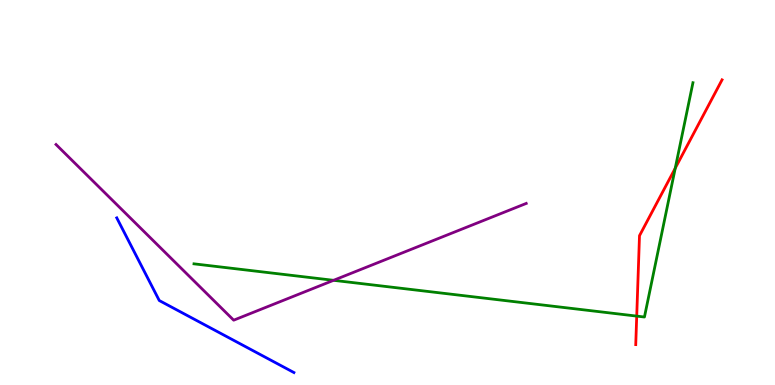[{'lines': ['blue', 'red'], 'intersections': []}, {'lines': ['green', 'red'], 'intersections': [{'x': 8.22, 'y': 1.79}, {'x': 8.71, 'y': 5.63}]}, {'lines': ['purple', 'red'], 'intersections': []}, {'lines': ['blue', 'green'], 'intersections': []}, {'lines': ['blue', 'purple'], 'intersections': []}, {'lines': ['green', 'purple'], 'intersections': [{'x': 4.3, 'y': 2.72}]}]